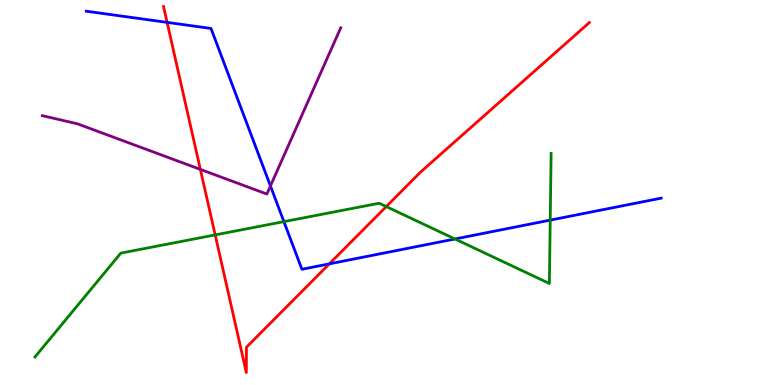[{'lines': ['blue', 'red'], 'intersections': [{'x': 2.16, 'y': 9.42}, {'x': 4.25, 'y': 3.15}]}, {'lines': ['green', 'red'], 'intersections': [{'x': 2.78, 'y': 3.9}, {'x': 4.98, 'y': 4.63}]}, {'lines': ['purple', 'red'], 'intersections': [{'x': 2.59, 'y': 5.6}]}, {'lines': ['blue', 'green'], 'intersections': [{'x': 3.66, 'y': 4.24}, {'x': 5.87, 'y': 3.79}, {'x': 7.1, 'y': 4.28}]}, {'lines': ['blue', 'purple'], 'intersections': [{'x': 3.49, 'y': 5.17}]}, {'lines': ['green', 'purple'], 'intersections': []}]